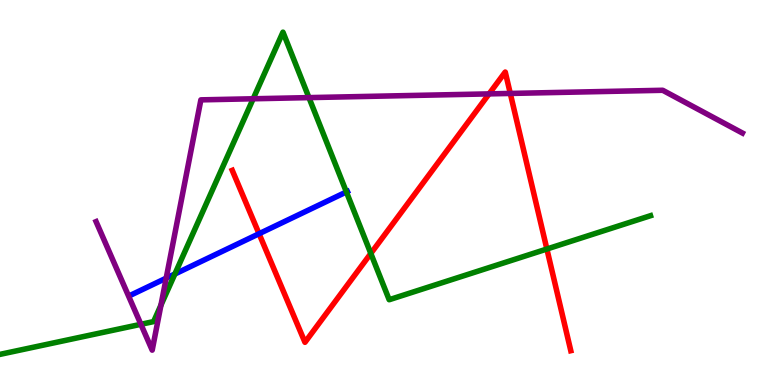[{'lines': ['blue', 'red'], 'intersections': [{'x': 3.34, 'y': 3.93}]}, {'lines': ['green', 'red'], 'intersections': [{'x': 4.78, 'y': 3.42}, {'x': 7.06, 'y': 3.53}]}, {'lines': ['purple', 'red'], 'intersections': [{'x': 6.31, 'y': 7.56}, {'x': 6.58, 'y': 7.57}]}, {'lines': ['blue', 'green'], 'intersections': [{'x': 2.26, 'y': 2.88}, {'x': 4.47, 'y': 5.01}]}, {'lines': ['blue', 'purple'], 'intersections': [{'x': 2.14, 'y': 2.78}]}, {'lines': ['green', 'purple'], 'intersections': [{'x': 1.82, 'y': 1.58}, {'x': 2.08, 'y': 2.07}, {'x': 3.27, 'y': 7.43}, {'x': 3.99, 'y': 7.46}]}]